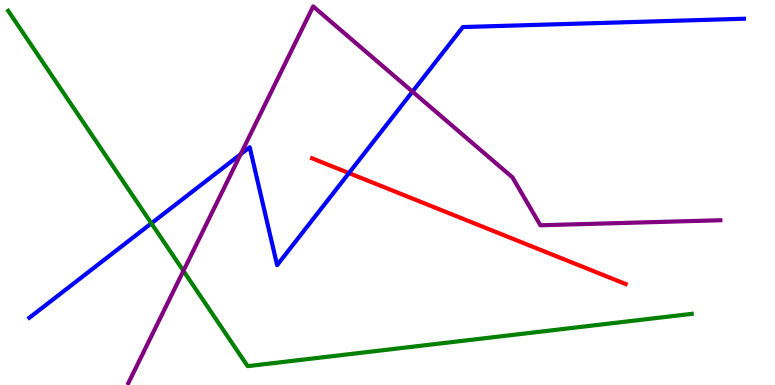[{'lines': ['blue', 'red'], 'intersections': [{'x': 4.5, 'y': 5.5}]}, {'lines': ['green', 'red'], 'intersections': []}, {'lines': ['purple', 'red'], 'intersections': []}, {'lines': ['blue', 'green'], 'intersections': [{'x': 1.95, 'y': 4.2}]}, {'lines': ['blue', 'purple'], 'intersections': [{'x': 3.1, 'y': 5.99}, {'x': 5.32, 'y': 7.62}]}, {'lines': ['green', 'purple'], 'intersections': [{'x': 2.37, 'y': 2.96}]}]